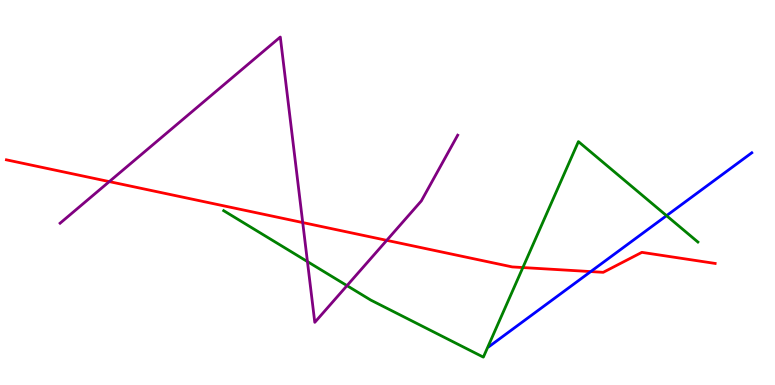[{'lines': ['blue', 'red'], 'intersections': [{'x': 7.62, 'y': 2.95}]}, {'lines': ['green', 'red'], 'intersections': [{'x': 6.75, 'y': 3.05}]}, {'lines': ['purple', 'red'], 'intersections': [{'x': 1.41, 'y': 5.28}, {'x': 3.91, 'y': 4.22}, {'x': 4.99, 'y': 3.76}]}, {'lines': ['blue', 'green'], 'intersections': [{'x': 8.6, 'y': 4.4}]}, {'lines': ['blue', 'purple'], 'intersections': []}, {'lines': ['green', 'purple'], 'intersections': [{'x': 3.97, 'y': 3.21}, {'x': 4.48, 'y': 2.58}]}]